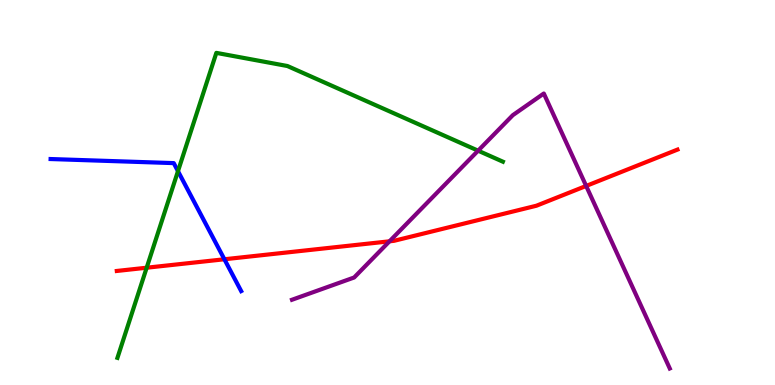[{'lines': ['blue', 'red'], 'intersections': [{'x': 2.9, 'y': 3.27}]}, {'lines': ['green', 'red'], 'intersections': [{'x': 1.89, 'y': 3.05}]}, {'lines': ['purple', 'red'], 'intersections': [{'x': 5.03, 'y': 3.73}, {'x': 7.56, 'y': 5.17}]}, {'lines': ['blue', 'green'], 'intersections': [{'x': 2.3, 'y': 5.55}]}, {'lines': ['blue', 'purple'], 'intersections': []}, {'lines': ['green', 'purple'], 'intersections': [{'x': 6.17, 'y': 6.09}]}]